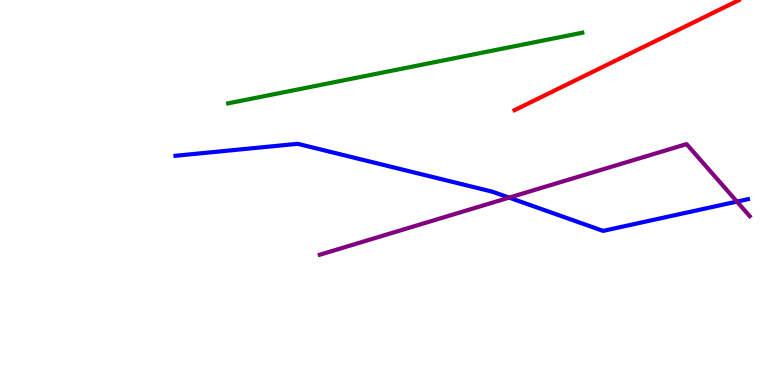[{'lines': ['blue', 'red'], 'intersections': []}, {'lines': ['green', 'red'], 'intersections': []}, {'lines': ['purple', 'red'], 'intersections': []}, {'lines': ['blue', 'green'], 'intersections': []}, {'lines': ['blue', 'purple'], 'intersections': [{'x': 6.57, 'y': 4.87}, {'x': 9.51, 'y': 4.76}]}, {'lines': ['green', 'purple'], 'intersections': []}]